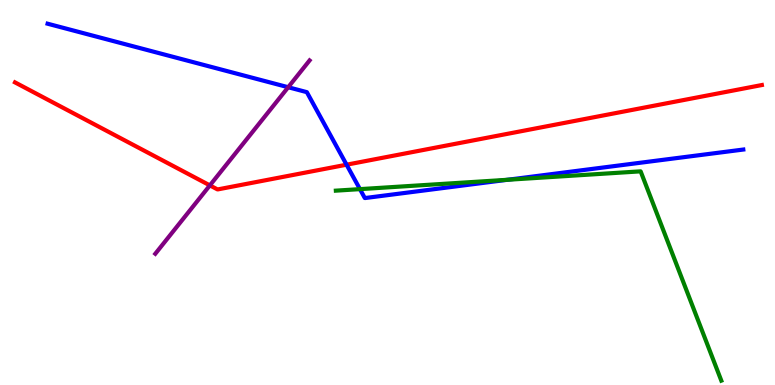[{'lines': ['blue', 'red'], 'intersections': [{'x': 4.47, 'y': 5.72}]}, {'lines': ['green', 'red'], 'intersections': []}, {'lines': ['purple', 'red'], 'intersections': [{'x': 2.71, 'y': 5.18}]}, {'lines': ['blue', 'green'], 'intersections': [{'x': 4.64, 'y': 5.09}, {'x': 6.55, 'y': 5.33}]}, {'lines': ['blue', 'purple'], 'intersections': [{'x': 3.72, 'y': 7.73}]}, {'lines': ['green', 'purple'], 'intersections': []}]